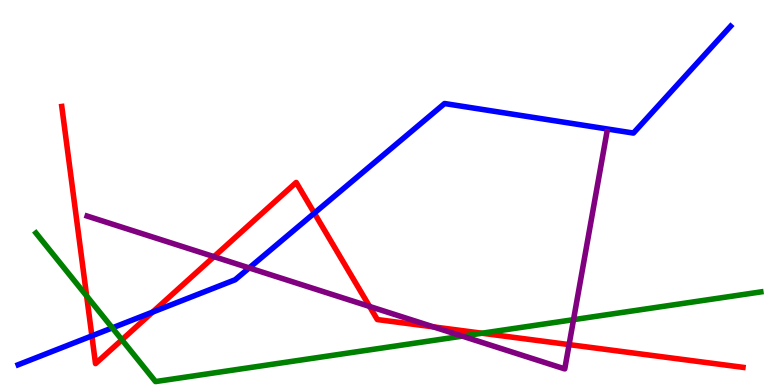[{'lines': ['blue', 'red'], 'intersections': [{'x': 1.19, 'y': 1.28}, {'x': 1.97, 'y': 1.89}, {'x': 4.06, 'y': 4.46}]}, {'lines': ['green', 'red'], 'intersections': [{'x': 1.12, 'y': 2.31}, {'x': 1.57, 'y': 1.17}, {'x': 6.22, 'y': 1.34}]}, {'lines': ['purple', 'red'], 'intersections': [{'x': 2.76, 'y': 3.33}, {'x': 4.77, 'y': 2.04}, {'x': 5.59, 'y': 1.51}, {'x': 7.34, 'y': 1.05}]}, {'lines': ['blue', 'green'], 'intersections': [{'x': 1.45, 'y': 1.48}]}, {'lines': ['blue', 'purple'], 'intersections': [{'x': 3.22, 'y': 3.04}]}, {'lines': ['green', 'purple'], 'intersections': [{'x': 5.97, 'y': 1.27}, {'x': 7.4, 'y': 1.7}]}]